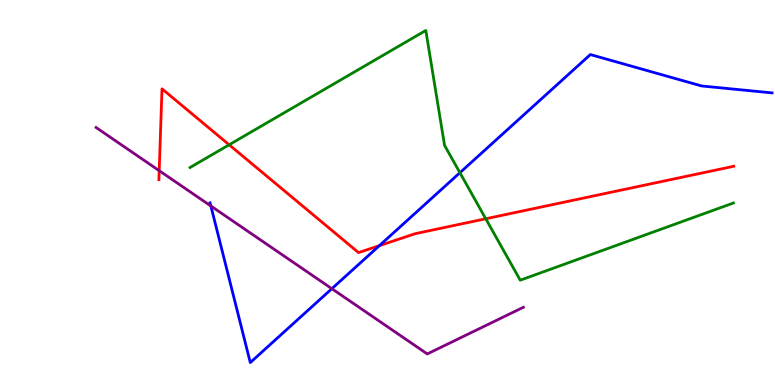[{'lines': ['blue', 'red'], 'intersections': [{'x': 4.9, 'y': 3.62}]}, {'lines': ['green', 'red'], 'intersections': [{'x': 2.96, 'y': 6.24}, {'x': 6.27, 'y': 4.32}]}, {'lines': ['purple', 'red'], 'intersections': [{'x': 2.05, 'y': 5.57}]}, {'lines': ['blue', 'green'], 'intersections': [{'x': 5.93, 'y': 5.51}]}, {'lines': ['blue', 'purple'], 'intersections': [{'x': 2.72, 'y': 4.65}, {'x': 4.28, 'y': 2.5}]}, {'lines': ['green', 'purple'], 'intersections': []}]